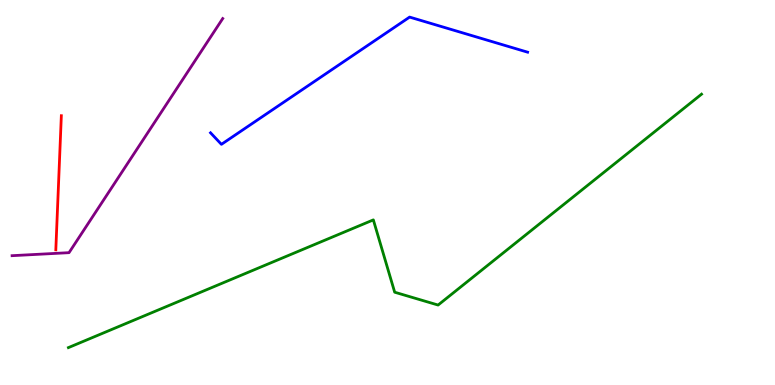[{'lines': ['blue', 'red'], 'intersections': []}, {'lines': ['green', 'red'], 'intersections': []}, {'lines': ['purple', 'red'], 'intersections': []}, {'lines': ['blue', 'green'], 'intersections': []}, {'lines': ['blue', 'purple'], 'intersections': []}, {'lines': ['green', 'purple'], 'intersections': []}]